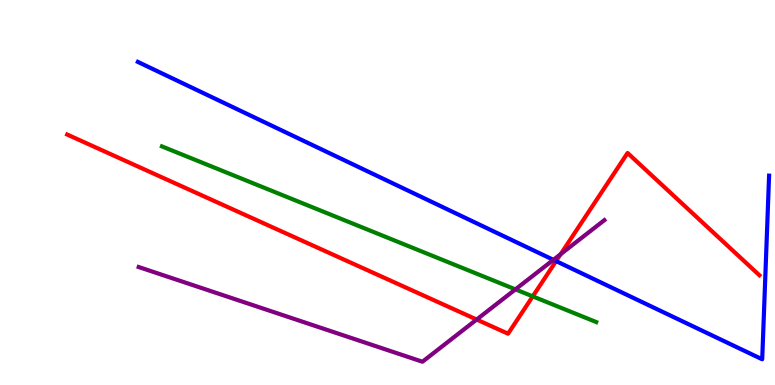[{'lines': ['blue', 'red'], 'intersections': [{'x': 7.18, 'y': 3.22}]}, {'lines': ['green', 'red'], 'intersections': [{'x': 6.87, 'y': 2.3}]}, {'lines': ['purple', 'red'], 'intersections': [{'x': 6.15, 'y': 1.7}, {'x': 7.23, 'y': 3.4}]}, {'lines': ['blue', 'green'], 'intersections': []}, {'lines': ['blue', 'purple'], 'intersections': [{'x': 7.14, 'y': 3.25}]}, {'lines': ['green', 'purple'], 'intersections': [{'x': 6.65, 'y': 2.48}]}]